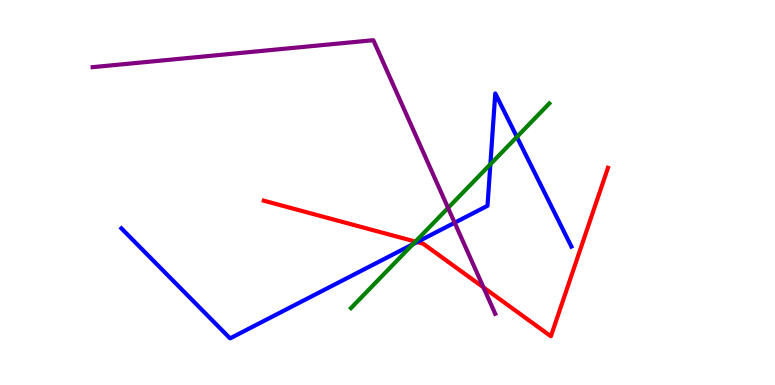[{'lines': ['blue', 'red'], 'intersections': [{'x': 5.38, 'y': 3.71}]}, {'lines': ['green', 'red'], 'intersections': [{'x': 5.36, 'y': 3.72}]}, {'lines': ['purple', 'red'], 'intersections': [{'x': 6.24, 'y': 2.54}]}, {'lines': ['blue', 'green'], 'intersections': [{'x': 5.33, 'y': 3.66}, {'x': 6.33, 'y': 5.73}, {'x': 6.67, 'y': 6.44}]}, {'lines': ['blue', 'purple'], 'intersections': [{'x': 5.87, 'y': 4.22}]}, {'lines': ['green', 'purple'], 'intersections': [{'x': 5.78, 'y': 4.6}]}]